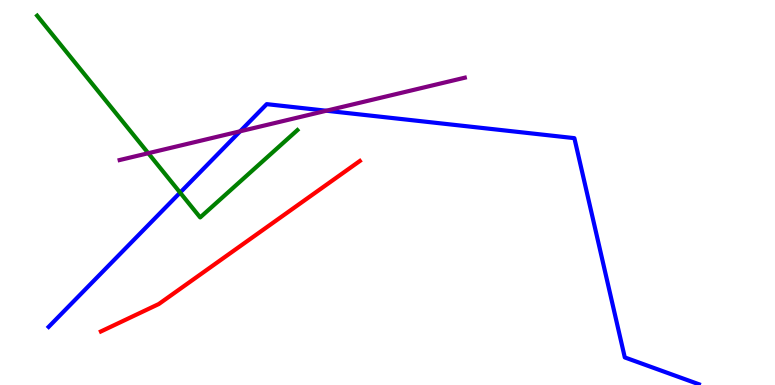[{'lines': ['blue', 'red'], 'intersections': []}, {'lines': ['green', 'red'], 'intersections': []}, {'lines': ['purple', 'red'], 'intersections': []}, {'lines': ['blue', 'green'], 'intersections': [{'x': 2.32, 'y': 5.0}]}, {'lines': ['blue', 'purple'], 'intersections': [{'x': 3.1, 'y': 6.59}, {'x': 4.21, 'y': 7.12}]}, {'lines': ['green', 'purple'], 'intersections': [{'x': 1.91, 'y': 6.02}]}]